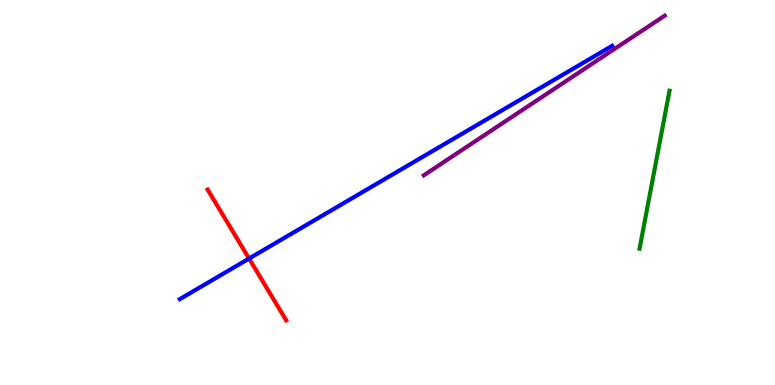[{'lines': ['blue', 'red'], 'intersections': [{'x': 3.21, 'y': 3.28}]}, {'lines': ['green', 'red'], 'intersections': []}, {'lines': ['purple', 'red'], 'intersections': []}, {'lines': ['blue', 'green'], 'intersections': []}, {'lines': ['blue', 'purple'], 'intersections': []}, {'lines': ['green', 'purple'], 'intersections': []}]